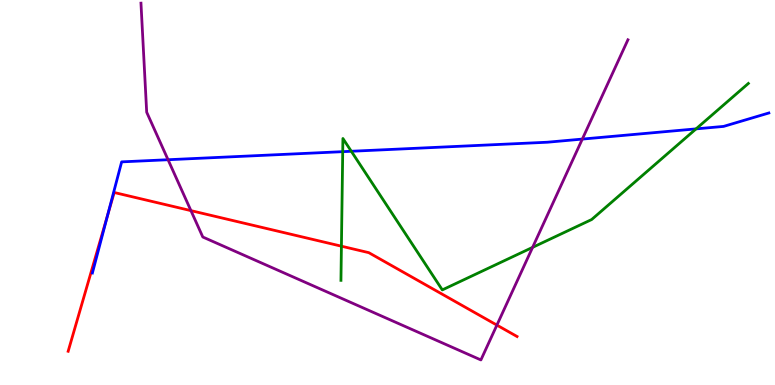[{'lines': ['blue', 'red'], 'intersections': [{'x': 1.39, 'y': 4.42}]}, {'lines': ['green', 'red'], 'intersections': [{'x': 4.41, 'y': 3.61}]}, {'lines': ['purple', 'red'], 'intersections': [{'x': 2.46, 'y': 4.53}, {'x': 6.41, 'y': 1.56}]}, {'lines': ['blue', 'green'], 'intersections': [{'x': 4.42, 'y': 6.06}, {'x': 4.53, 'y': 6.07}, {'x': 8.98, 'y': 6.65}]}, {'lines': ['blue', 'purple'], 'intersections': [{'x': 2.17, 'y': 5.85}, {'x': 7.51, 'y': 6.39}]}, {'lines': ['green', 'purple'], 'intersections': [{'x': 6.87, 'y': 3.57}]}]